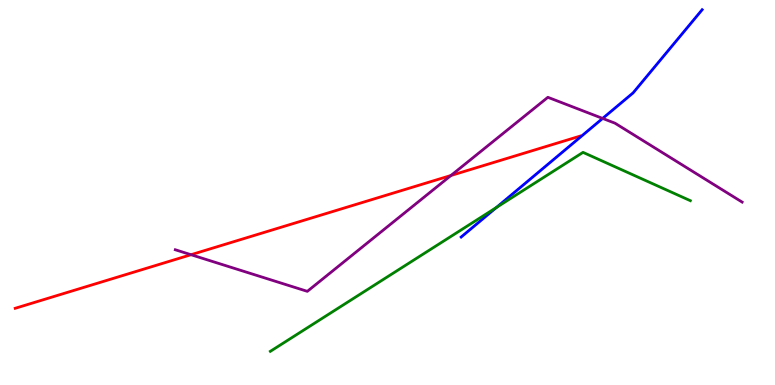[{'lines': ['blue', 'red'], 'intersections': []}, {'lines': ['green', 'red'], 'intersections': []}, {'lines': ['purple', 'red'], 'intersections': [{'x': 2.46, 'y': 3.38}, {'x': 5.82, 'y': 5.44}]}, {'lines': ['blue', 'green'], 'intersections': [{'x': 6.41, 'y': 4.61}]}, {'lines': ['blue', 'purple'], 'intersections': [{'x': 7.78, 'y': 6.92}]}, {'lines': ['green', 'purple'], 'intersections': []}]